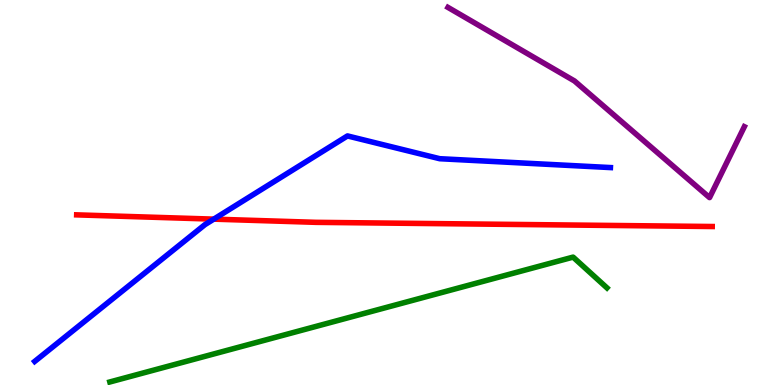[{'lines': ['blue', 'red'], 'intersections': [{'x': 2.76, 'y': 4.31}]}, {'lines': ['green', 'red'], 'intersections': []}, {'lines': ['purple', 'red'], 'intersections': []}, {'lines': ['blue', 'green'], 'intersections': []}, {'lines': ['blue', 'purple'], 'intersections': []}, {'lines': ['green', 'purple'], 'intersections': []}]